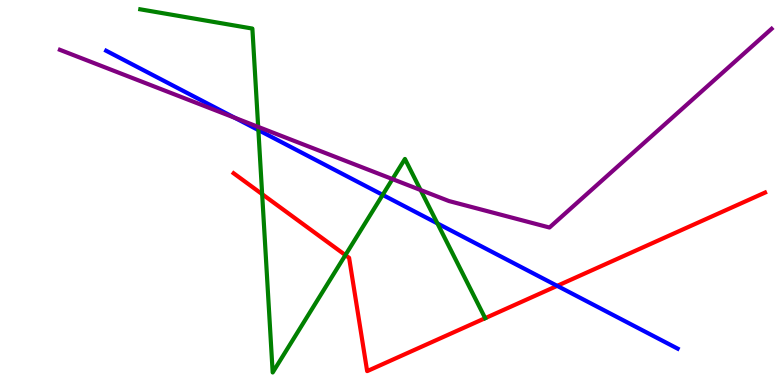[{'lines': ['blue', 'red'], 'intersections': [{'x': 7.19, 'y': 2.58}]}, {'lines': ['green', 'red'], 'intersections': [{'x': 3.38, 'y': 4.96}, {'x': 4.46, 'y': 3.37}]}, {'lines': ['purple', 'red'], 'intersections': []}, {'lines': ['blue', 'green'], 'intersections': [{'x': 3.33, 'y': 6.62}, {'x': 4.94, 'y': 4.94}, {'x': 5.64, 'y': 4.2}]}, {'lines': ['blue', 'purple'], 'intersections': [{'x': 3.03, 'y': 6.94}]}, {'lines': ['green', 'purple'], 'intersections': [{'x': 3.33, 'y': 6.7}, {'x': 5.06, 'y': 5.35}, {'x': 5.43, 'y': 5.06}]}]